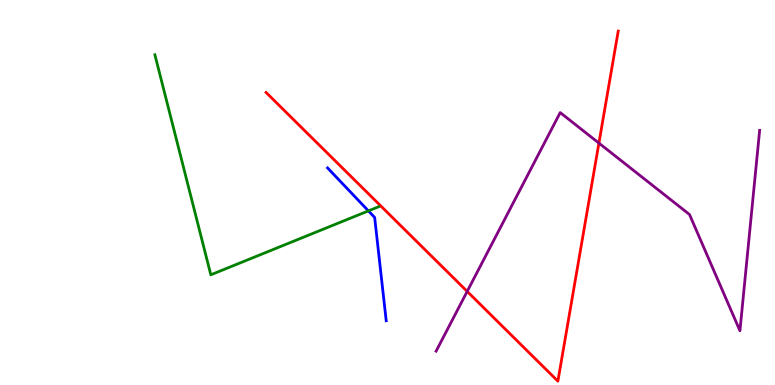[{'lines': ['blue', 'red'], 'intersections': []}, {'lines': ['green', 'red'], 'intersections': []}, {'lines': ['purple', 'red'], 'intersections': [{'x': 6.03, 'y': 2.43}, {'x': 7.73, 'y': 6.28}]}, {'lines': ['blue', 'green'], 'intersections': [{'x': 4.75, 'y': 4.52}]}, {'lines': ['blue', 'purple'], 'intersections': []}, {'lines': ['green', 'purple'], 'intersections': []}]